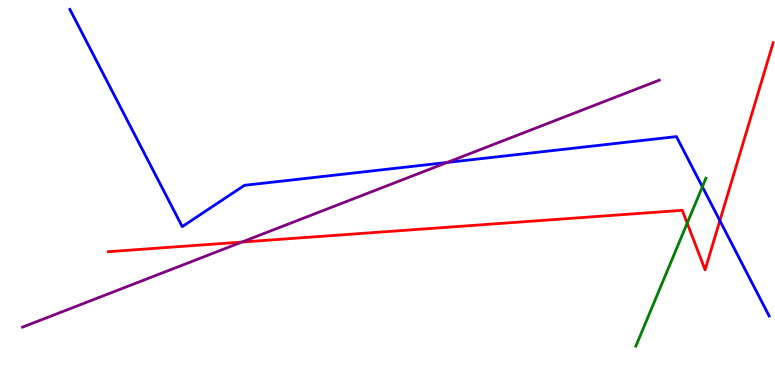[{'lines': ['blue', 'red'], 'intersections': [{'x': 9.29, 'y': 4.27}]}, {'lines': ['green', 'red'], 'intersections': [{'x': 8.87, 'y': 4.2}]}, {'lines': ['purple', 'red'], 'intersections': [{'x': 3.12, 'y': 3.71}]}, {'lines': ['blue', 'green'], 'intersections': [{'x': 9.06, 'y': 5.15}]}, {'lines': ['blue', 'purple'], 'intersections': [{'x': 5.77, 'y': 5.78}]}, {'lines': ['green', 'purple'], 'intersections': []}]